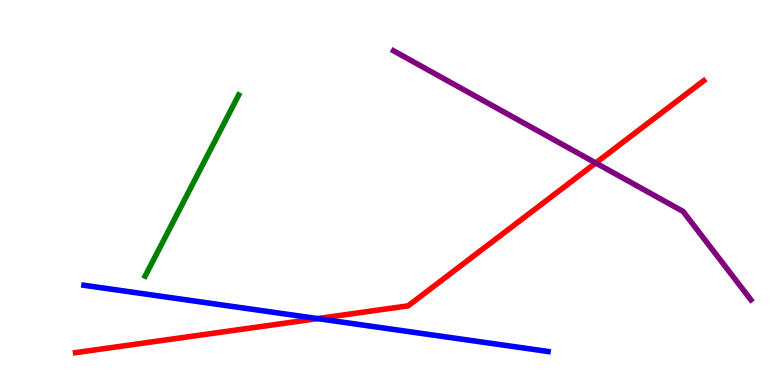[{'lines': ['blue', 'red'], 'intersections': [{'x': 4.1, 'y': 1.72}]}, {'lines': ['green', 'red'], 'intersections': []}, {'lines': ['purple', 'red'], 'intersections': [{'x': 7.69, 'y': 5.77}]}, {'lines': ['blue', 'green'], 'intersections': []}, {'lines': ['blue', 'purple'], 'intersections': []}, {'lines': ['green', 'purple'], 'intersections': []}]